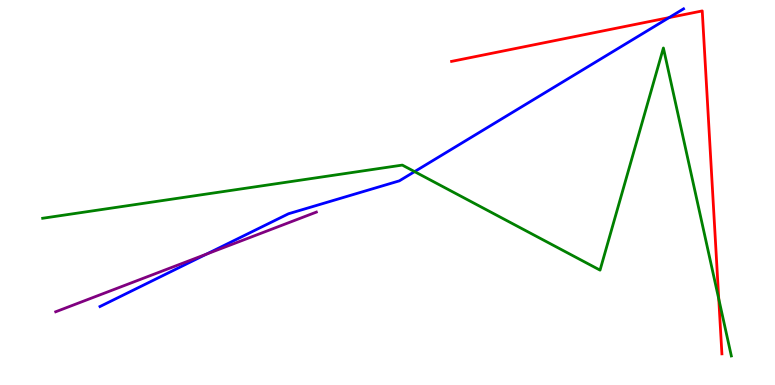[{'lines': ['blue', 'red'], 'intersections': [{'x': 8.63, 'y': 9.54}]}, {'lines': ['green', 'red'], 'intersections': [{'x': 9.27, 'y': 2.24}]}, {'lines': ['purple', 'red'], 'intersections': []}, {'lines': ['blue', 'green'], 'intersections': [{'x': 5.35, 'y': 5.54}]}, {'lines': ['blue', 'purple'], 'intersections': [{'x': 2.66, 'y': 3.4}]}, {'lines': ['green', 'purple'], 'intersections': []}]